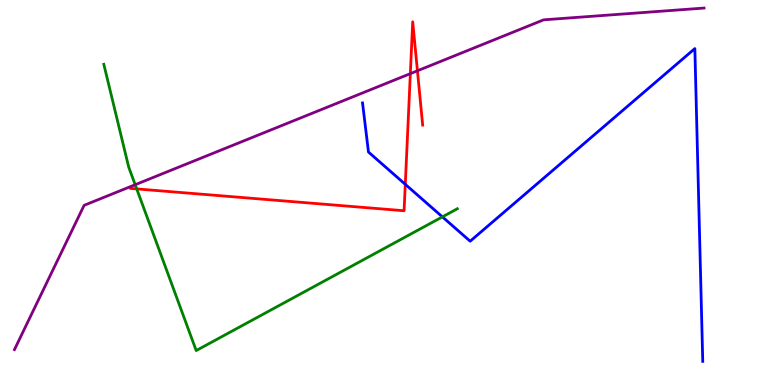[{'lines': ['blue', 'red'], 'intersections': [{'x': 5.23, 'y': 5.21}]}, {'lines': ['green', 'red'], 'intersections': [{'x': 1.76, 'y': 5.09}]}, {'lines': ['purple', 'red'], 'intersections': [{'x': 5.29, 'y': 8.09}, {'x': 5.39, 'y': 8.16}]}, {'lines': ['blue', 'green'], 'intersections': [{'x': 5.71, 'y': 4.37}]}, {'lines': ['blue', 'purple'], 'intersections': []}, {'lines': ['green', 'purple'], 'intersections': [{'x': 1.74, 'y': 5.2}]}]